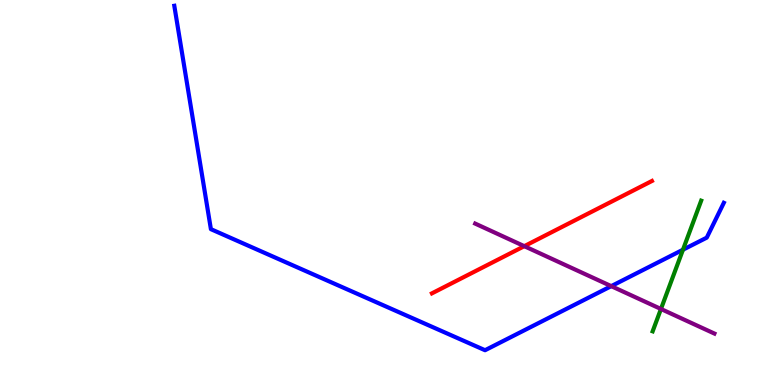[{'lines': ['blue', 'red'], 'intersections': []}, {'lines': ['green', 'red'], 'intersections': []}, {'lines': ['purple', 'red'], 'intersections': [{'x': 6.77, 'y': 3.61}]}, {'lines': ['blue', 'green'], 'intersections': [{'x': 8.81, 'y': 3.51}]}, {'lines': ['blue', 'purple'], 'intersections': [{'x': 7.89, 'y': 2.57}]}, {'lines': ['green', 'purple'], 'intersections': [{'x': 8.53, 'y': 1.97}]}]